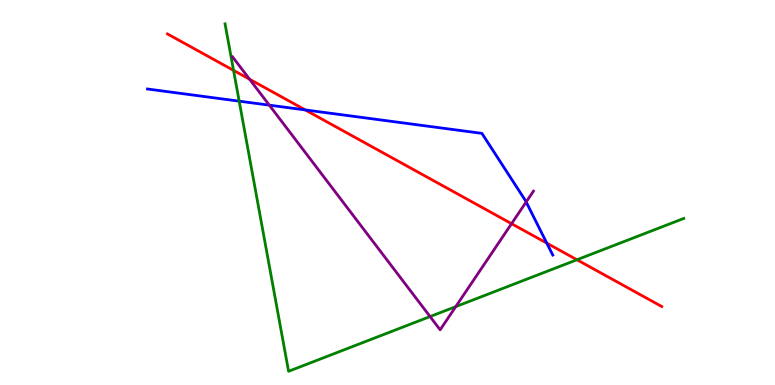[{'lines': ['blue', 'red'], 'intersections': [{'x': 3.94, 'y': 7.14}, {'x': 7.06, 'y': 3.69}]}, {'lines': ['green', 'red'], 'intersections': [{'x': 3.01, 'y': 8.17}, {'x': 7.44, 'y': 3.25}]}, {'lines': ['purple', 'red'], 'intersections': [{'x': 3.22, 'y': 7.94}, {'x': 6.6, 'y': 4.19}]}, {'lines': ['blue', 'green'], 'intersections': [{'x': 3.09, 'y': 7.37}]}, {'lines': ['blue', 'purple'], 'intersections': [{'x': 3.47, 'y': 7.27}, {'x': 6.79, 'y': 4.75}]}, {'lines': ['green', 'purple'], 'intersections': [{'x': 5.55, 'y': 1.78}, {'x': 5.88, 'y': 2.04}]}]